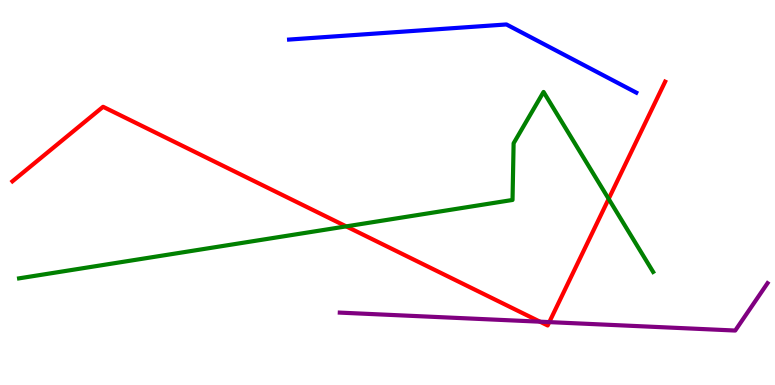[{'lines': ['blue', 'red'], 'intersections': []}, {'lines': ['green', 'red'], 'intersections': [{'x': 4.47, 'y': 4.12}, {'x': 7.85, 'y': 4.83}]}, {'lines': ['purple', 'red'], 'intersections': [{'x': 6.97, 'y': 1.64}, {'x': 7.09, 'y': 1.63}]}, {'lines': ['blue', 'green'], 'intersections': []}, {'lines': ['blue', 'purple'], 'intersections': []}, {'lines': ['green', 'purple'], 'intersections': []}]